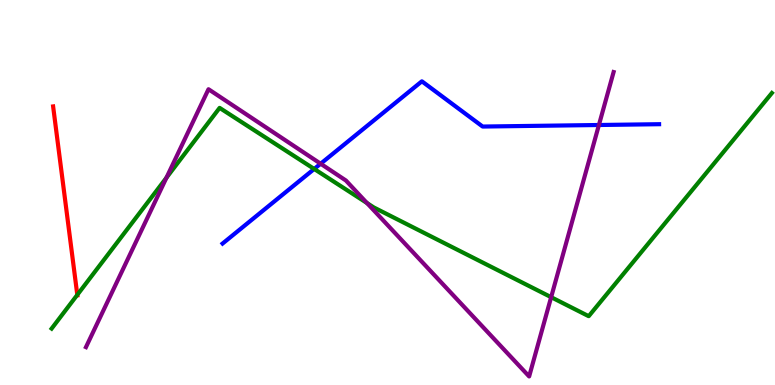[{'lines': ['blue', 'red'], 'intersections': []}, {'lines': ['green', 'red'], 'intersections': [{'x': 0.997, 'y': 2.34}]}, {'lines': ['purple', 'red'], 'intersections': []}, {'lines': ['blue', 'green'], 'intersections': [{'x': 4.05, 'y': 5.61}]}, {'lines': ['blue', 'purple'], 'intersections': [{'x': 4.14, 'y': 5.75}, {'x': 7.73, 'y': 6.75}]}, {'lines': ['green', 'purple'], 'intersections': [{'x': 2.15, 'y': 5.38}, {'x': 4.74, 'y': 4.73}, {'x': 7.11, 'y': 2.28}]}]